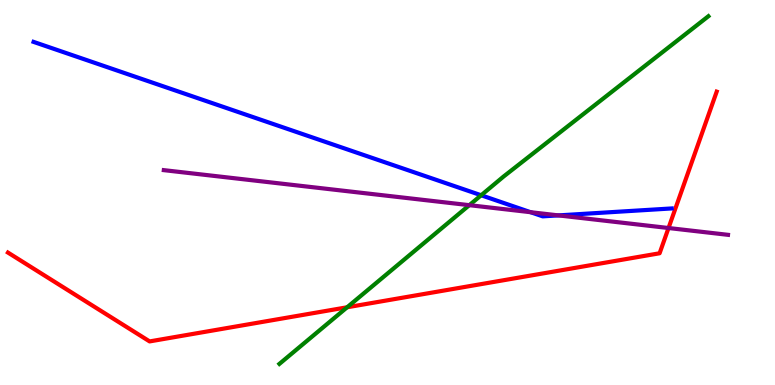[{'lines': ['blue', 'red'], 'intersections': []}, {'lines': ['green', 'red'], 'intersections': [{'x': 4.48, 'y': 2.02}]}, {'lines': ['purple', 'red'], 'intersections': [{'x': 8.63, 'y': 4.08}]}, {'lines': ['blue', 'green'], 'intersections': [{'x': 6.21, 'y': 4.93}]}, {'lines': ['blue', 'purple'], 'intersections': [{'x': 6.85, 'y': 4.49}, {'x': 7.21, 'y': 4.41}]}, {'lines': ['green', 'purple'], 'intersections': [{'x': 6.06, 'y': 4.67}]}]